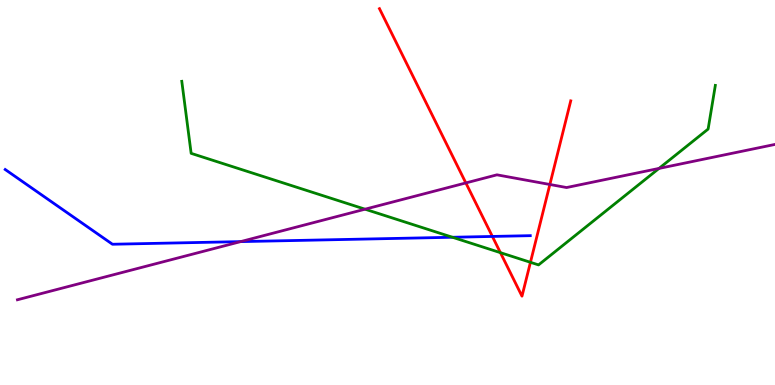[{'lines': ['blue', 'red'], 'intersections': [{'x': 6.35, 'y': 3.86}]}, {'lines': ['green', 'red'], 'intersections': [{'x': 6.46, 'y': 3.44}, {'x': 6.84, 'y': 3.19}]}, {'lines': ['purple', 'red'], 'intersections': [{'x': 6.01, 'y': 5.25}, {'x': 7.1, 'y': 5.21}]}, {'lines': ['blue', 'green'], 'intersections': [{'x': 5.84, 'y': 3.84}]}, {'lines': ['blue', 'purple'], 'intersections': [{'x': 3.1, 'y': 3.72}]}, {'lines': ['green', 'purple'], 'intersections': [{'x': 4.71, 'y': 4.57}, {'x': 8.5, 'y': 5.63}]}]